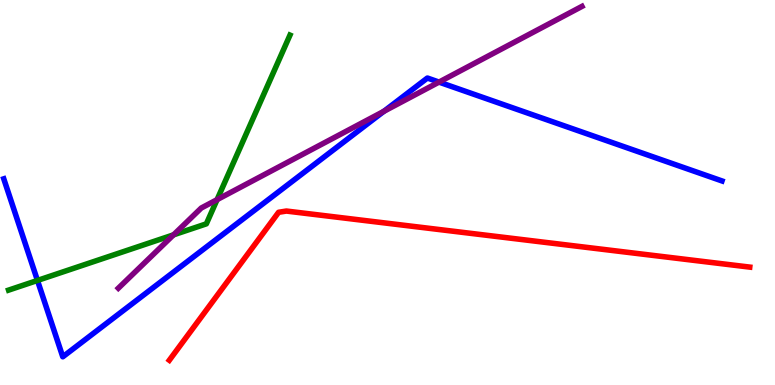[{'lines': ['blue', 'red'], 'intersections': []}, {'lines': ['green', 'red'], 'intersections': []}, {'lines': ['purple', 'red'], 'intersections': []}, {'lines': ['blue', 'green'], 'intersections': [{'x': 0.483, 'y': 2.72}]}, {'lines': ['blue', 'purple'], 'intersections': [{'x': 4.95, 'y': 7.11}, {'x': 5.66, 'y': 7.87}]}, {'lines': ['green', 'purple'], 'intersections': [{'x': 2.24, 'y': 3.9}, {'x': 2.8, 'y': 4.81}]}]